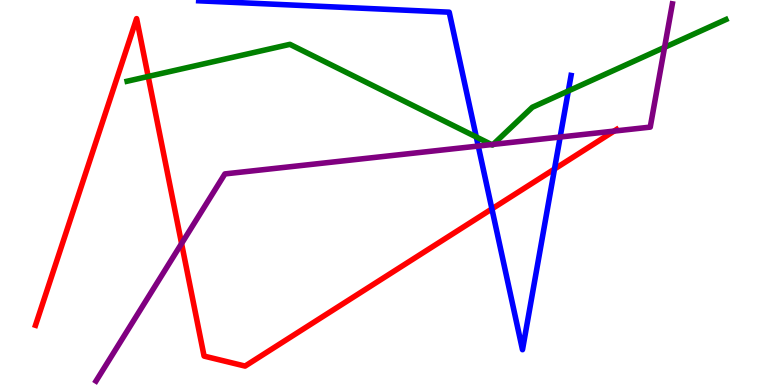[{'lines': ['blue', 'red'], 'intersections': [{'x': 6.35, 'y': 4.57}, {'x': 7.15, 'y': 5.61}]}, {'lines': ['green', 'red'], 'intersections': [{'x': 1.91, 'y': 8.01}]}, {'lines': ['purple', 'red'], 'intersections': [{'x': 2.34, 'y': 3.67}, {'x': 7.92, 'y': 6.59}]}, {'lines': ['blue', 'green'], 'intersections': [{'x': 6.15, 'y': 6.44}, {'x': 7.33, 'y': 7.64}]}, {'lines': ['blue', 'purple'], 'intersections': [{'x': 6.17, 'y': 6.21}, {'x': 7.23, 'y': 6.44}]}, {'lines': ['green', 'purple'], 'intersections': [{'x': 6.34, 'y': 6.24}, {'x': 6.36, 'y': 6.25}, {'x': 8.58, 'y': 8.77}]}]